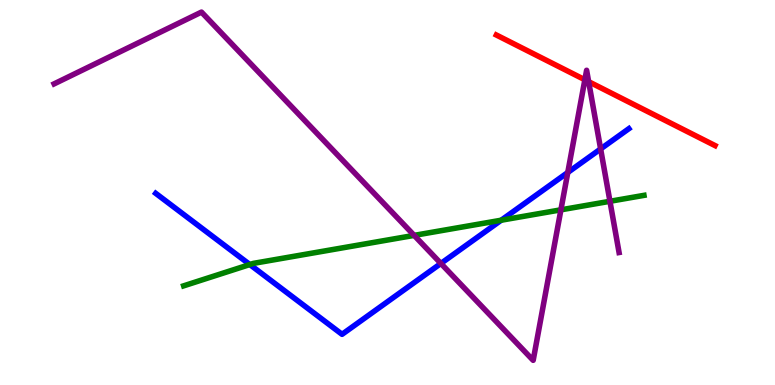[{'lines': ['blue', 'red'], 'intersections': []}, {'lines': ['green', 'red'], 'intersections': []}, {'lines': ['purple', 'red'], 'intersections': [{'x': 7.55, 'y': 7.93}, {'x': 7.6, 'y': 7.88}]}, {'lines': ['blue', 'green'], 'intersections': [{'x': 3.22, 'y': 3.13}, {'x': 6.47, 'y': 4.28}]}, {'lines': ['blue', 'purple'], 'intersections': [{'x': 5.69, 'y': 3.16}, {'x': 7.33, 'y': 5.52}, {'x': 7.75, 'y': 6.13}]}, {'lines': ['green', 'purple'], 'intersections': [{'x': 5.34, 'y': 3.89}, {'x': 7.24, 'y': 4.55}, {'x': 7.87, 'y': 4.77}]}]